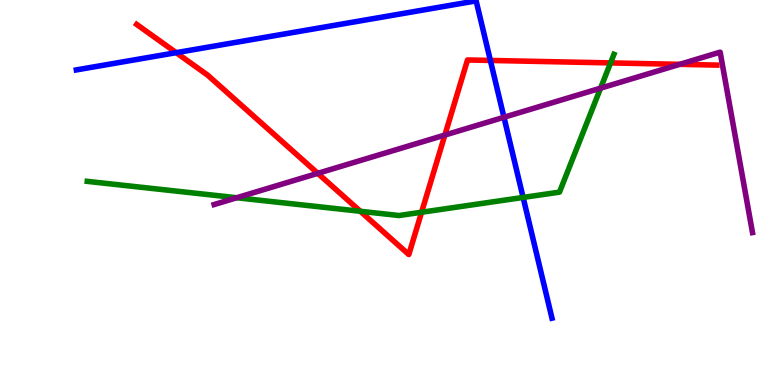[{'lines': ['blue', 'red'], 'intersections': [{'x': 2.27, 'y': 8.63}, {'x': 6.33, 'y': 8.43}]}, {'lines': ['green', 'red'], 'intersections': [{'x': 4.65, 'y': 4.51}, {'x': 5.44, 'y': 4.49}, {'x': 7.88, 'y': 8.37}]}, {'lines': ['purple', 'red'], 'intersections': [{'x': 4.1, 'y': 5.5}, {'x': 5.74, 'y': 6.49}, {'x': 8.77, 'y': 8.33}]}, {'lines': ['blue', 'green'], 'intersections': [{'x': 6.75, 'y': 4.87}]}, {'lines': ['blue', 'purple'], 'intersections': [{'x': 6.5, 'y': 6.95}]}, {'lines': ['green', 'purple'], 'intersections': [{'x': 3.05, 'y': 4.86}, {'x': 7.75, 'y': 7.71}]}]